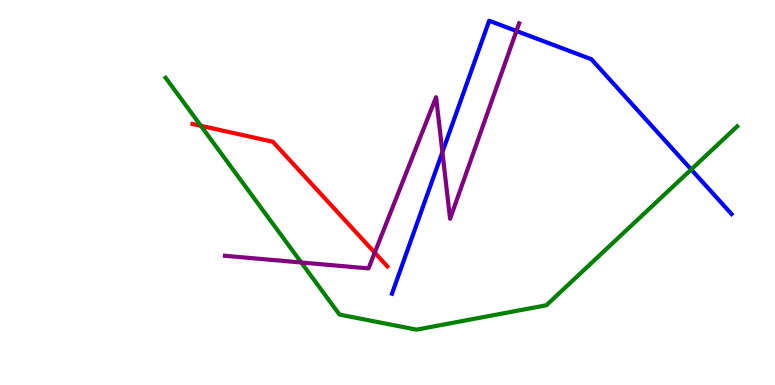[{'lines': ['blue', 'red'], 'intersections': []}, {'lines': ['green', 'red'], 'intersections': [{'x': 2.59, 'y': 6.73}]}, {'lines': ['purple', 'red'], 'intersections': [{'x': 4.84, 'y': 3.44}]}, {'lines': ['blue', 'green'], 'intersections': [{'x': 8.92, 'y': 5.6}]}, {'lines': ['blue', 'purple'], 'intersections': [{'x': 5.71, 'y': 6.05}, {'x': 6.66, 'y': 9.19}]}, {'lines': ['green', 'purple'], 'intersections': [{'x': 3.89, 'y': 3.18}]}]